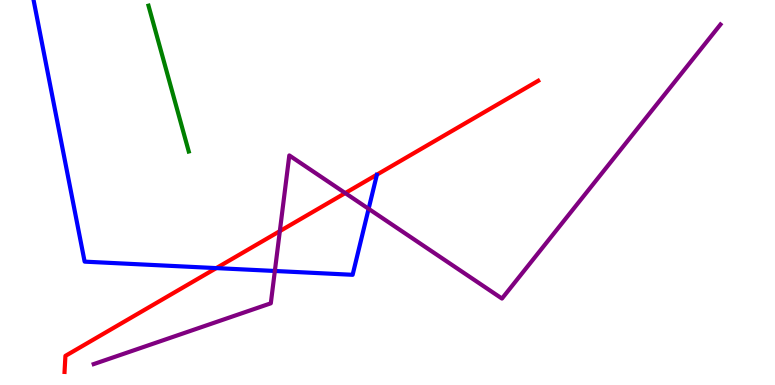[{'lines': ['blue', 'red'], 'intersections': [{'x': 2.79, 'y': 3.04}]}, {'lines': ['green', 'red'], 'intersections': []}, {'lines': ['purple', 'red'], 'intersections': [{'x': 3.61, 'y': 4.0}, {'x': 4.45, 'y': 4.98}]}, {'lines': ['blue', 'green'], 'intersections': []}, {'lines': ['blue', 'purple'], 'intersections': [{'x': 3.55, 'y': 2.96}, {'x': 4.76, 'y': 4.58}]}, {'lines': ['green', 'purple'], 'intersections': []}]